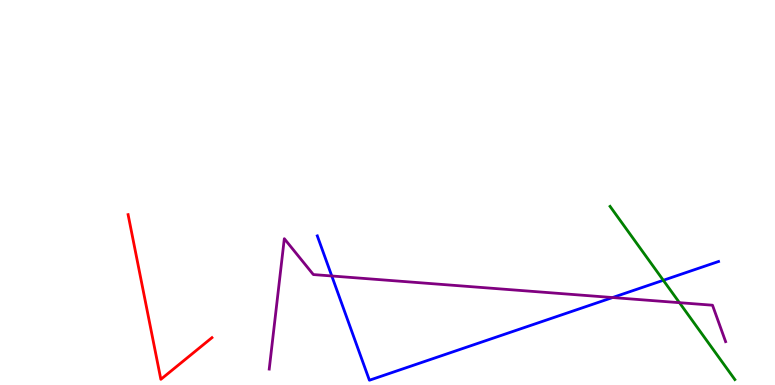[{'lines': ['blue', 'red'], 'intersections': []}, {'lines': ['green', 'red'], 'intersections': []}, {'lines': ['purple', 'red'], 'intersections': []}, {'lines': ['blue', 'green'], 'intersections': [{'x': 8.56, 'y': 2.72}]}, {'lines': ['blue', 'purple'], 'intersections': [{'x': 4.28, 'y': 2.83}, {'x': 7.9, 'y': 2.27}]}, {'lines': ['green', 'purple'], 'intersections': [{'x': 8.77, 'y': 2.14}]}]